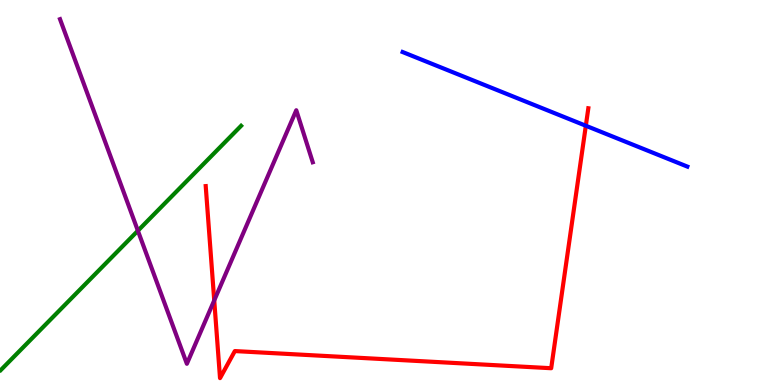[{'lines': ['blue', 'red'], 'intersections': [{'x': 7.56, 'y': 6.73}]}, {'lines': ['green', 'red'], 'intersections': []}, {'lines': ['purple', 'red'], 'intersections': [{'x': 2.76, 'y': 2.2}]}, {'lines': ['blue', 'green'], 'intersections': []}, {'lines': ['blue', 'purple'], 'intersections': []}, {'lines': ['green', 'purple'], 'intersections': [{'x': 1.78, 'y': 4.01}]}]